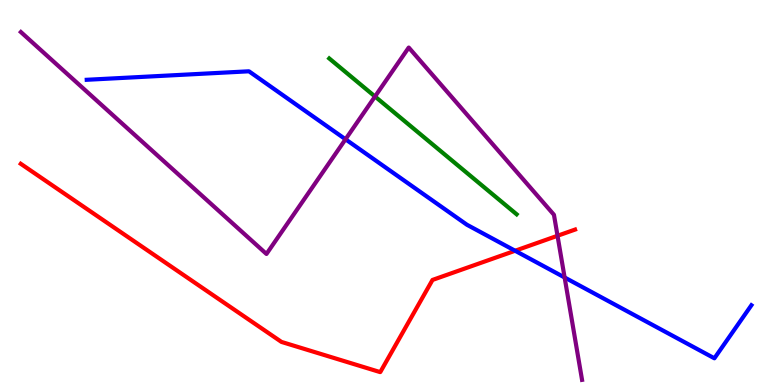[{'lines': ['blue', 'red'], 'intersections': [{'x': 6.65, 'y': 3.49}]}, {'lines': ['green', 'red'], 'intersections': []}, {'lines': ['purple', 'red'], 'intersections': [{'x': 7.19, 'y': 3.88}]}, {'lines': ['blue', 'green'], 'intersections': []}, {'lines': ['blue', 'purple'], 'intersections': [{'x': 4.46, 'y': 6.38}, {'x': 7.29, 'y': 2.79}]}, {'lines': ['green', 'purple'], 'intersections': [{'x': 4.84, 'y': 7.49}]}]